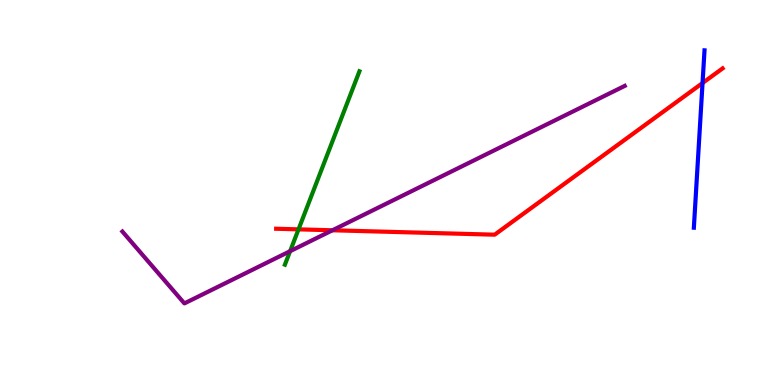[{'lines': ['blue', 'red'], 'intersections': [{'x': 9.07, 'y': 7.84}]}, {'lines': ['green', 'red'], 'intersections': [{'x': 3.85, 'y': 4.04}]}, {'lines': ['purple', 'red'], 'intersections': [{'x': 4.29, 'y': 4.02}]}, {'lines': ['blue', 'green'], 'intersections': []}, {'lines': ['blue', 'purple'], 'intersections': []}, {'lines': ['green', 'purple'], 'intersections': [{'x': 3.74, 'y': 3.48}]}]